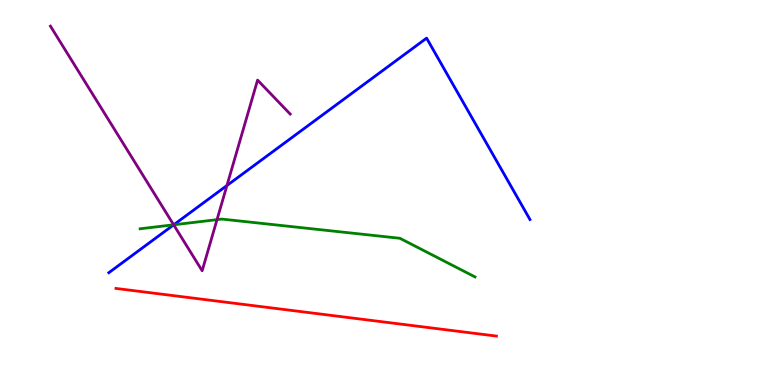[{'lines': ['blue', 'red'], 'intersections': []}, {'lines': ['green', 'red'], 'intersections': []}, {'lines': ['purple', 'red'], 'intersections': []}, {'lines': ['blue', 'green'], 'intersections': [{'x': 2.24, 'y': 4.16}]}, {'lines': ['blue', 'purple'], 'intersections': [{'x': 2.24, 'y': 4.16}, {'x': 2.93, 'y': 5.18}]}, {'lines': ['green', 'purple'], 'intersections': [{'x': 2.24, 'y': 4.16}, {'x': 2.8, 'y': 4.29}]}]